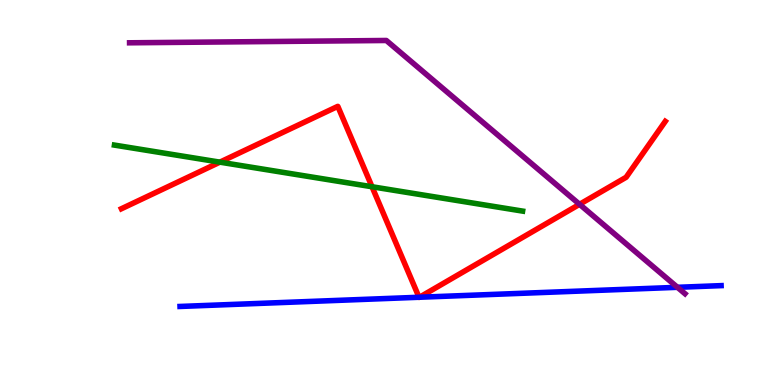[{'lines': ['blue', 'red'], 'intersections': [{'x': 5.41, 'y': 2.28}, {'x': 5.41, 'y': 2.28}]}, {'lines': ['green', 'red'], 'intersections': [{'x': 2.84, 'y': 5.79}, {'x': 4.8, 'y': 5.15}]}, {'lines': ['purple', 'red'], 'intersections': [{'x': 7.48, 'y': 4.69}]}, {'lines': ['blue', 'green'], 'intersections': []}, {'lines': ['blue', 'purple'], 'intersections': [{'x': 8.74, 'y': 2.54}]}, {'lines': ['green', 'purple'], 'intersections': []}]